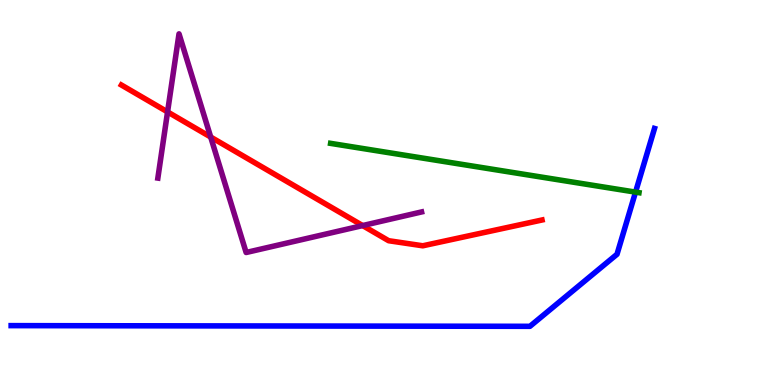[{'lines': ['blue', 'red'], 'intersections': []}, {'lines': ['green', 'red'], 'intersections': []}, {'lines': ['purple', 'red'], 'intersections': [{'x': 2.16, 'y': 7.09}, {'x': 2.72, 'y': 6.44}, {'x': 4.68, 'y': 4.14}]}, {'lines': ['blue', 'green'], 'intersections': [{'x': 8.2, 'y': 5.01}]}, {'lines': ['blue', 'purple'], 'intersections': []}, {'lines': ['green', 'purple'], 'intersections': []}]